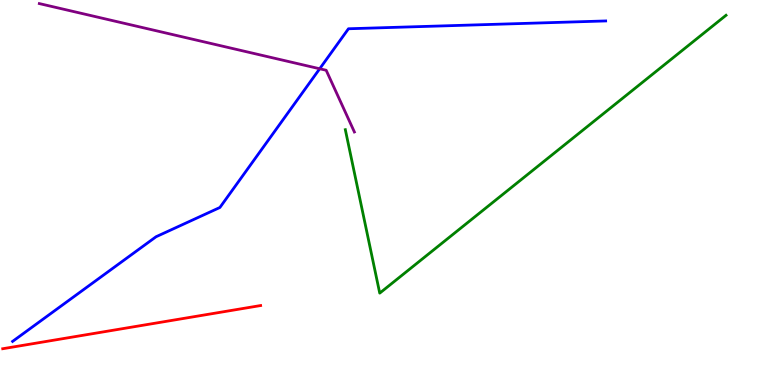[{'lines': ['blue', 'red'], 'intersections': []}, {'lines': ['green', 'red'], 'intersections': []}, {'lines': ['purple', 'red'], 'intersections': []}, {'lines': ['blue', 'green'], 'intersections': []}, {'lines': ['blue', 'purple'], 'intersections': [{'x': 4.13, 'y': 8.21}]}, {'lines': ['green', 'purple'], 'intersections': []}]